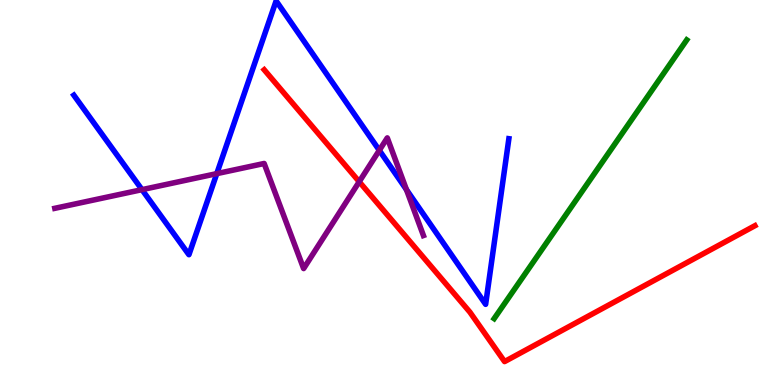[{'lines': ['blue', 'red'], 'intersections': []}, {'lines': ['green', 'red'], 'intersections': []}, {'lines': ['purple', 'red'], 'intersections': [{'x': 4.64, 'y': 5.28}]}, {'lines': ['blue', 'green'], 'intersections': []}, {'lines': ['blue', 'purple'], 'intersections': [{'x': 1.83, 'y': 5.07}, {'x': 2.8, 'y': 5.49}, {'x': 4.89, 'y': 6.1}, {'x': 5.24, 'y': 5.07}]}, {'lines': ['green', 'purple'], 'intersections': []}]